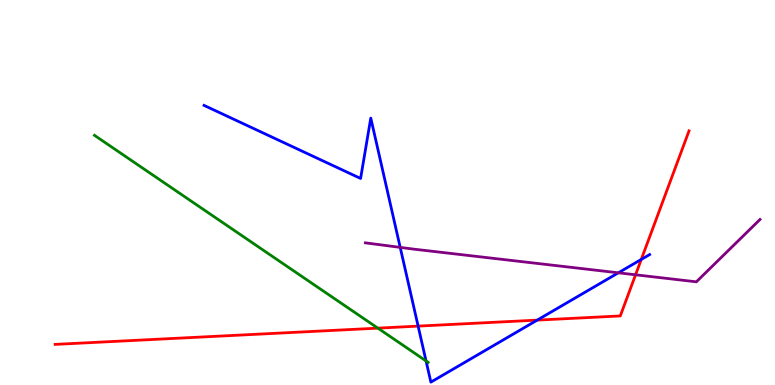[{'lines': ['blue', 'red'], 'intersections': [{'x': 5.4, 'y': 1.53}, {'x': 6.93, 'y': 1.69}, {'x': 8.27, 'y': 3.26}]}, {'lines': ['green', 'red'], 'intersections': [{'x': 4.88, 'y': 1.48}]}, {'lines': ['purple', 'red'], 'intersections': [{'x': 8.2, 'y': 2.86}]}, {'lines': ['blue', 'green'], 'intersections': [{'x': 5.5, 'y': 0.625}]}, {'lines': ['blue', 'purple'], 'intersections': [{'x': 5.16, 'y': 3.57}, {'x': 7.98, 'y': 2.91}]}, {'lines': ['green', 'purple'], 'intersections': []}]